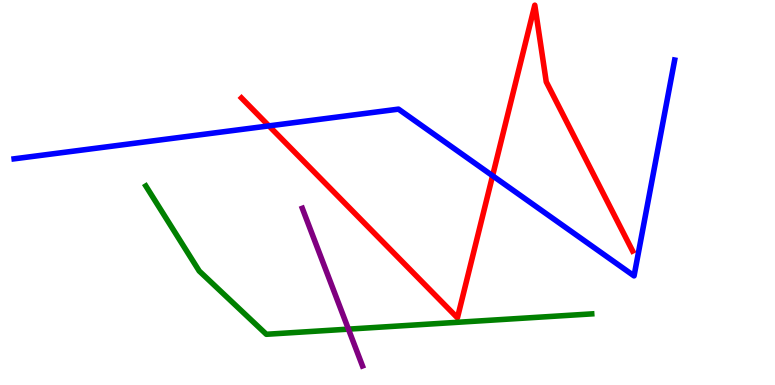[{'lines': ['blue', 'red'], 'intersections': [{'x': 3.47, 'y': 6.73}, {'x': 6.36, 'y': 5.44}]}, {'lines': ['green', 'red'], 'intersections': []}, {'lines': ['purple', 'red'], 'intersections': []}, {'lines': ['blue', 'green'], 'intersections': []}, {'lines': ['blue', 'purple'], 'intersections': []}, {'lines': ['green', 'purple'], 'intersections': [{'x': 4.5, 'y': 1.45}]}]